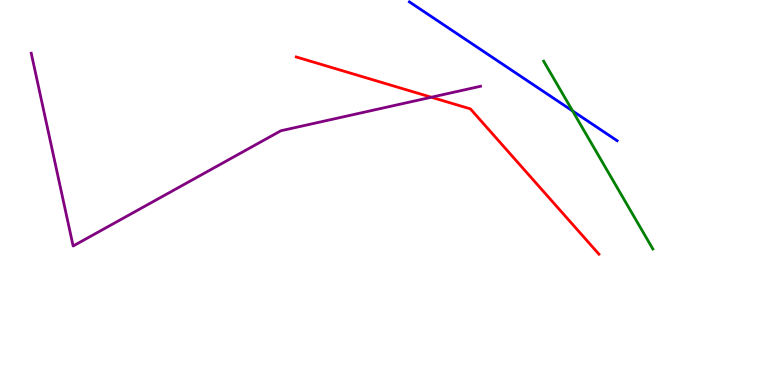[{'lines': ['blue', 'red'], 'intersections': []}, {'lines': ['green', 'red'], 'intersections': []}, {'lines': ['purple', 'red'], 'intersections': [{'x': 5.57, 'y': 7.47}]}, {'lines': ['blue', 'green'], 'intersections': [{'x': 7.39, 'y': 7.12}]}, {'lines': ['blue', 'purple'], 'intersections': []}, {'lines': ['green', 'purple'], 'intersections': []}]